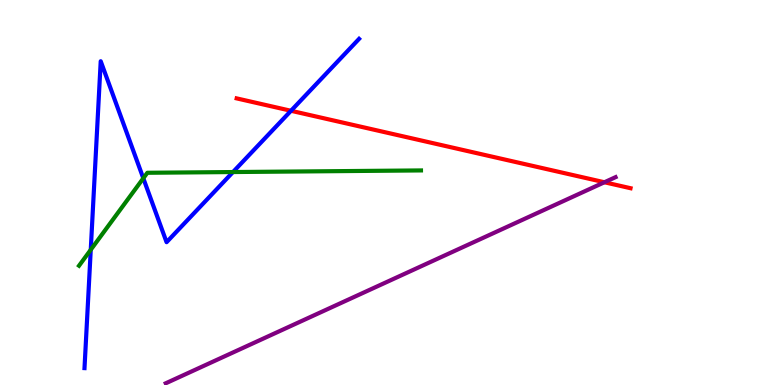[{'lines': ['blue', 'red'], 'intersections': [{'x': 3.75, 'y': 7.12}]}, {'lines': ['green', 'red'], 'intersections': []}, {'lines': ['purple', 'red'], 'intersections': [{'x': 7.8, 'y': 5.27}]}, {'lines': ['blue', 'green'], 'intersections': [{'x': 1.17, 'y': 3.51}, {'x': 1.85, 'y': 5.37}, {'x': 3.01, 'y': 5.53}]}, {'lines': ['blue', 'purple'], 'intersections': []}, {'lines': ['green', 'purple'], 'intersections': []}]